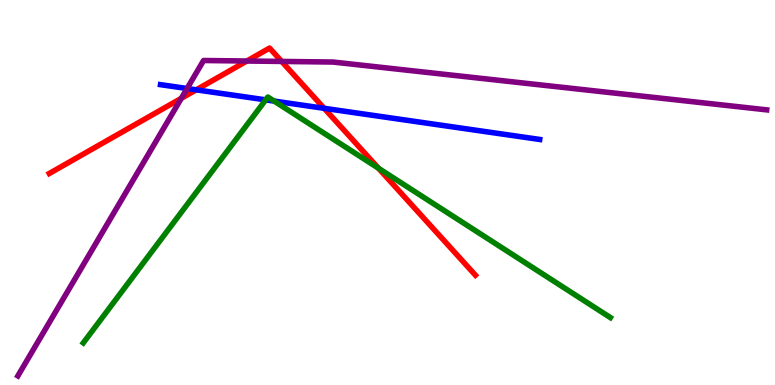[{'lines': ['blue', 'red'], 'intersections': [{'x': 2.53, 'y': 7.67}, {'x': 4.18, 'y': 7.19}]}, {'lines': ['green', 'red'], 'intersections': [{'x': 4.88, 'y': 5.63}]}, {'lines': ['purple', 'red'], 'intersections': [{'x': 2.34, 'y': 7.45}, {'x': 3.18, 'y': 8.42}, {'x': 3.63, 'y': 8.4}]}, {'lines': ['blue', 'green'], 'intersections': [{'x': 3.43, 'y': 7.41}, {'x': 3.54, 'y': 7.37}]}, {'lines': ['blue', 'purple'], 'intersections': [{'x': 2.41, 'y': 7.7}]}, {'lines': ['green', 'purple'], 'intersections': []}]